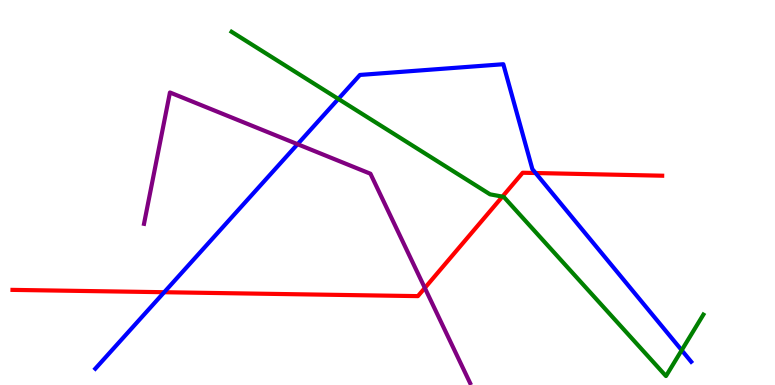[{'lines': ['blue', 'red'], 'intersections': [{'x': 2.12, 'y': 2.41}, {'x': 6.91, 'y': 5.51}]}, {'lines': ['green', 'red'], 'intersections': [{'x': 6.48, 'y': 4.89}]}, {'lines': ['purple', 'red'], 'intersections': [{'x': 5.48, 'y': 2.52}]}, {'lines': ['blue', 'green'], 'intersections': [{'x': 4.37, 'y': 7.43}, {'x': 8.8, 'y': 0.903}]}, {'lines': ['blue', 'purple'], 'intersections': [{'x': 3.84, 'y': 6.25}]}, {'lines': ['green', 'purple'], 'intersections': []}]